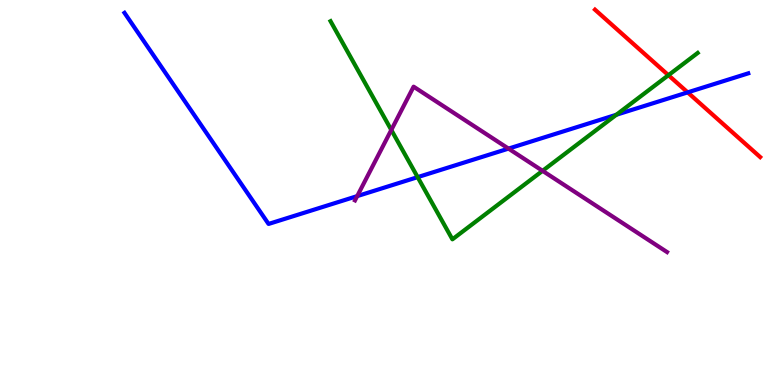[{'lines': ['blue', 'red'], 'intersections': [{'x': 8.87, 'y': 7.6}]}, {'lines': ['green', 'red'], 'intersections': [{'x': 8.62, 'y': 8.05}]}, {'lines': ['purple', 'red'], 'intersections': []}, {'lines': ['blue', 'green'], 'intersections': [{'x': 5.39, 'y': 5.4}, {'x': 7.95, 'y': 7.02}]}, {'lines': ['blue', 'purple'], 'intersections': [{'x': 4.61, 'y': 4.91}, {'x': 6.56, 'y': 6.14}]}, {'lines': ['green', 'purple'], 'intersections': [{'x': 5.05, 'y': 6.62}, {'x': 7.0, 'y': 5.56}]}]